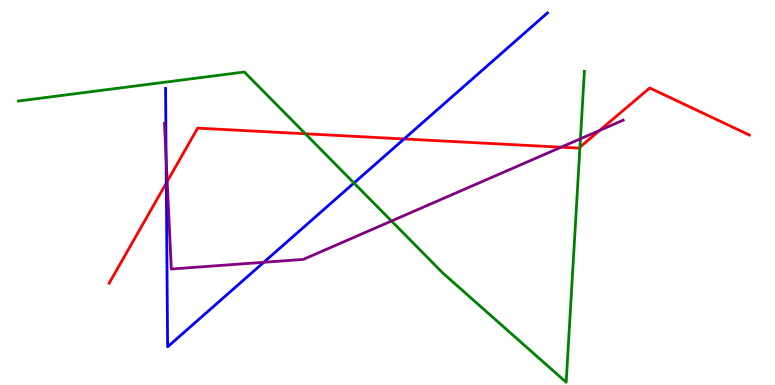[{'lines': ['blue', 'red'], 'intersections': [{'x': 2.15, 'y': 5.25}, {'x': 5.21, 'y': 6.39}]}, {'lines': ['green', 'red'], 'intersections': [{'x': 3.94, 'y': 6.53}, {'x': 7.48, 'y': 6.18}]}, {'lines': ['purple', 'red'], 'intersections': [{'x': 2.16, 'y': 5.29}, {'x': 7.24, 'y': 6.18}, {'x': 7.74, 'y': 6.61}]}, {'lines': ['blue', 'green'], 'intersections': [{'x': 4.57, 'y': 5.25}]}, {'lines': ['blue', 'purple'], 'intersections': [{'x': 2.14, 'y': 5.88}, {'x': 3.4, 'y': 3.19}]}, {'lines': ['green', 'purple'], 'intersections': [{'x': 5.05, 'y': 4.26}, {'x': 7.49, 'y': 6.4}]}]